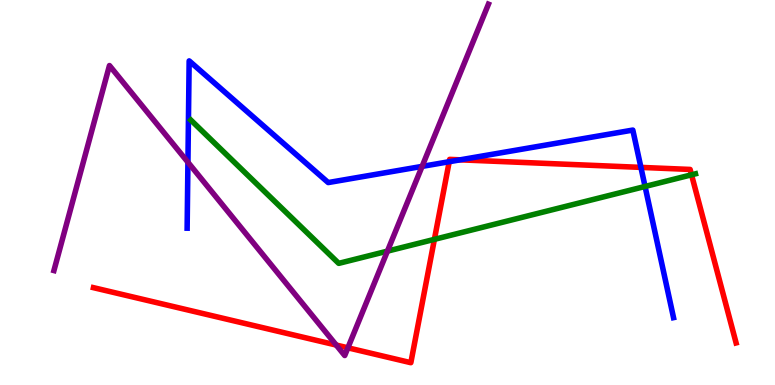[{'lines': ['blue', 'red'], 'intersections': [{'x': 5.8, 'y': 5.8}, {'x': 5.94, 'y': 5.85}, {'x': 8.27, 'y': 5.65}]}, {'lines': ['green', 'red'], 'intersections': [{'x': 5.61, 'y': 3.78}, {'x': 8.92, 'y': 5.46}]}, {'lines': ['purple', 'red'], 'intersections': [{'x': 4.34, 'y': 1.04}, {'x': 4.49, 'y': 0.966}]}, {'lines': ['blue', 'green'], 'intersections': [{'x': 8.32, 'y': 5.16}]}, {'lines': ['blue', 'purple'], 'intersections': [{'x': 2.42, 'y': 5.79}, {'x': 5.45, 'y': 5.68}]}, {'lines': ['green', 'purple'], 'intersections': [{'x': 5.0, 'y': 3.48}]}]